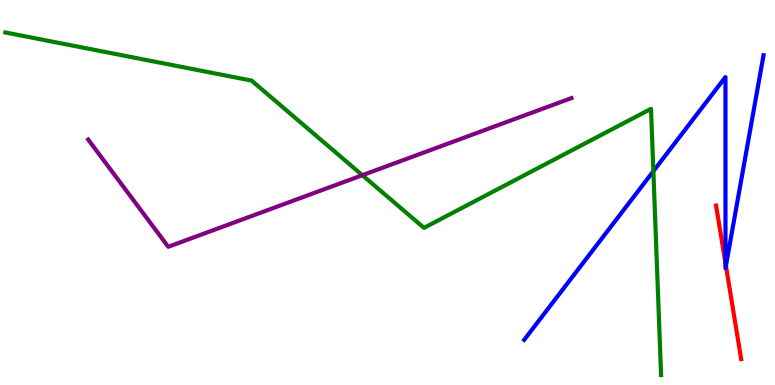[{'lines': ['blue', 'red'], 'intersections': [{'x': 9.36, 'y': 3.16}, {'x': 9.37, 'y': 3.1}]}, {'lines': ['green', 'red'], 'intersections': []}, {'lines': ['purple', 'red'], 'intersections': []}, {'lines': ['blue', 'green'], 'intersections': [{'x': 8.43, 'y': 5.55}]}, {'lines': ['blue', 'purple'], 'intersections': []}, {'lines': ['green', 'purple'], 'intersections': [{'x': 4.68, 'y': 5.45}]}]